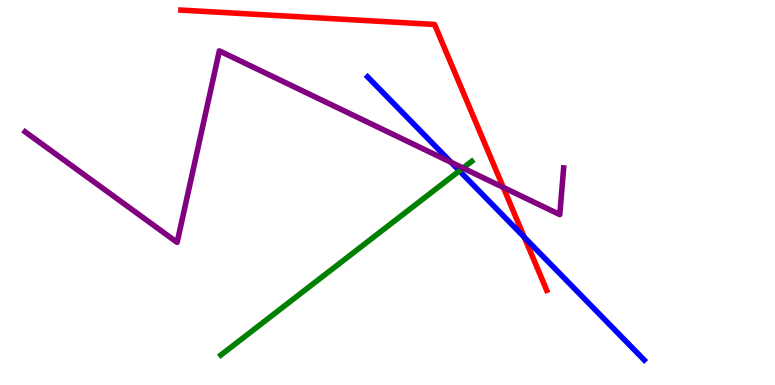[{'lines': ['blue', 'red'], 'intersections': [{'x': 6.77, 'y': 3.84}]}, {'lines': ['green', 'red'], 'intersections': []}, {'lines': ['purple', 'red'], 'intersections': [{'x': 6.49, 'y': 5.13}]}, {'lines': ['blue', 'green'], 'intersections': [{'x': 5.93, 'y': 5.56}]}, {'lines': ['blue', 'purple'], 'intersections': [{'x': 5.82, 'y': 5.78}]}, {'lines': ['green', 'purple'], 'intersections': [{'x': 5.97, 'y': 5.64}]}]